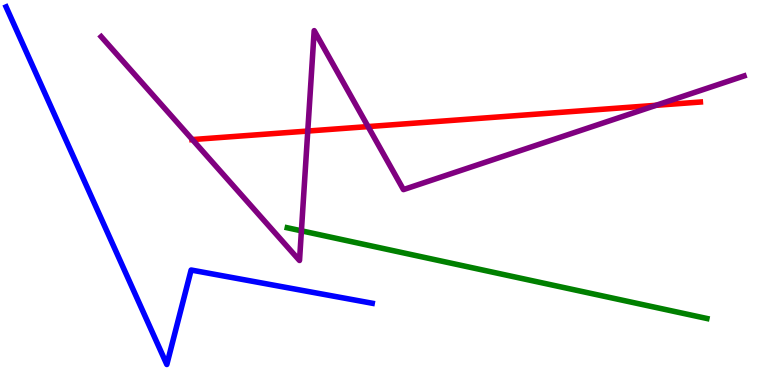[{'lines': ['blue', 'red'], 'intersections': []}, {'lines': ['green', 'red'], 'intersections': []}, {'lines': ['purple', 'red'], 'intersections': [{'x': 2.48, 'y': 6.37}, {'x': 3.97, 'y': 6.6}, {'x': 4.75, 'y': 6.71}, {'x': 8.47, 'y': 7.26}]}, {'lines': ['blue', 'green'], 'intersections': []}, {'lines': ['blue', 'purple'], 'intersections': []}, {'lines': ['green', 'purple'], 'intersections': [{'x': 3.89, 'y': 4.0}]}]